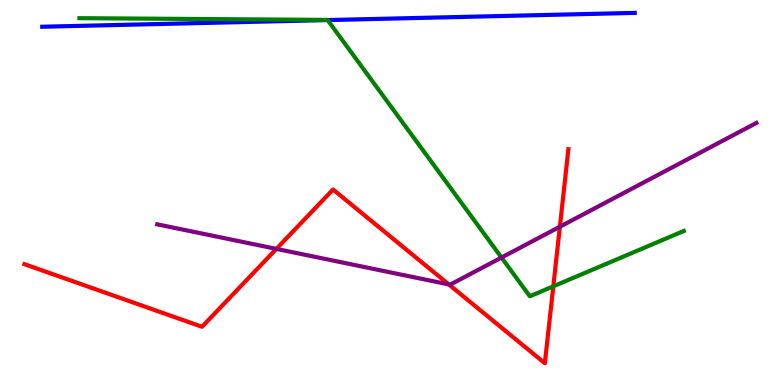[{'lines': ['blue', 'red'], 'intersections': []}, {'lines': ['green', 'red'], 'intersections': [{'x': 7.14, 'y': 2.56}]}, {'lines': ['purple', 'red'], 'intersections': [{'x': 3.57, 'y': 3.54}, {'x': 5.79, 'y': 2.61}, {'x': 7.22, 'y': 4.11}]}, {'lines': ['blue', 'green'], 'intersections': [{'x': 4.23, 'y': 9.48}]}, {'lines': ['blue', 'purple'], 'intersections': []}, {'lines': ['green', 'purple'], 'intersections': [{'x': 6.47, 'y': 3.31}]}]